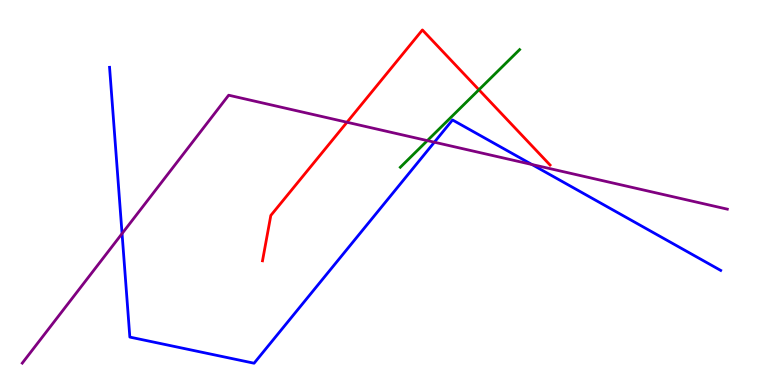[{'lines': ['blue', 'red'], 'intersections': []}, {'lines': ['green', 'red'], 'intersections': [{'x': 6.18, 'y': 7.67}]}, {'lines': ['purple', 'red'], 'intersections': [{'x': 4.48, 'y': 6.82}]}, {'lines': ['blue', 'green'], 'intersections': []}, {'lines': ['blue', 'purple'], 'intersections': [{'x': 1.57, 'y': 3.93}, {'x': 5.6, 'y': 6.31}, {'x': 6.86, 'y': 5.73}]}, {'lines': ['green', 'purple'], 'intersections': [{'x': 5.51, 'y': 6.35}]}]